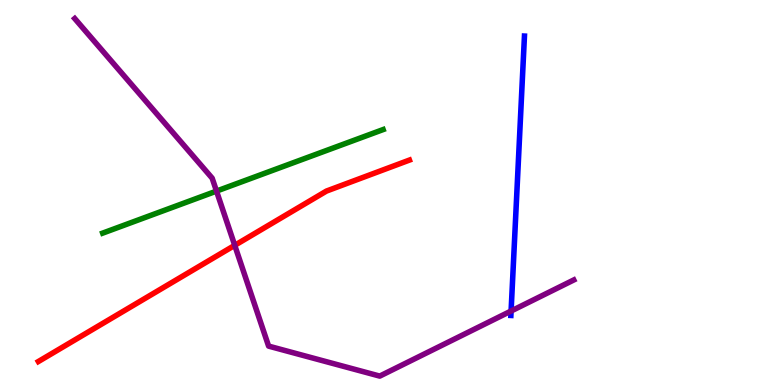[{'lines': ['blue', 'red'], 'intersections': []}, {'lines': ['green', 'red'], 'intersections': []}, {'lines': ['purple', 'red'], 'intersections': [{'x': 3.03, 'y': 3.63}]}, {'lines': ['blue', 'green'], 'intersections': []}, {'lines': ['blue', 'purple'], 'intersections': [{'x': 6.59, 'y': 1.92}]}, {'lines': ['green', 'purple'], 'intersections': [{'x': 2.79, 'y': 5.04}]}]